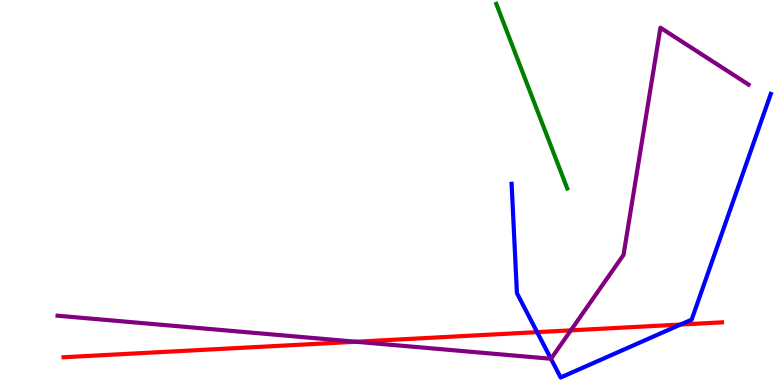[{'lines': ['blue', 'red'], 'intersections': [{'x': 6.93, 'y': 1.37}, {'x': 8.78, 'y': 1.57}]}, {'lines': ['green', 'red'], 'intersections': []}, {'lines': ['purple', 'red'], 'intersections': [{'x': 4.59, 'y': 1.12}, {'x': 7.37, 'y': 1.42}]}, {'lines': ['blue', 'green'], 'intersections': []}, {'lines': ['blue', 'purple'], 'intersections': [{'x': 7.11, 'y': 0.682}]}, {'lines': ['green', 'purple'], 'intersections': []}]